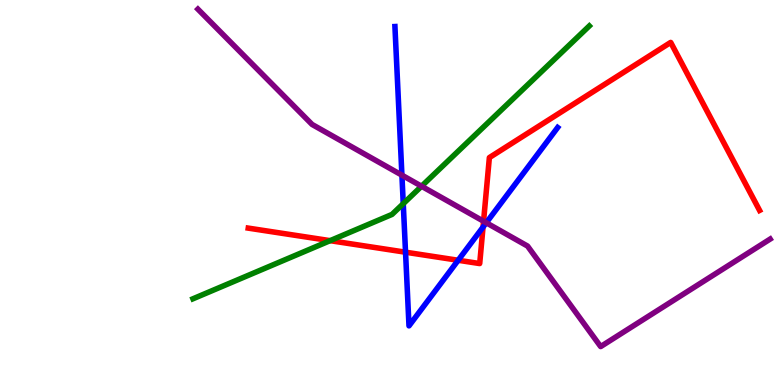[{'lines': ['blue', 'red'], 'intersections': [{'x': 5.23, 'y': 3.45}, {'x': 5.91, 'y': 3.24}, {'x': 6.23, 'y': 4.1}]}, {'lines': ['green', 'red'], 'intersections': [{'x': 4.26, 'y': 3.75}]}, {'lines': ['purple', 'red'], 'intersections': [{'x': 6.24, 'y': 4.25}]}, {'lines': ['blue', 'green'], 'intersections': [{'x': 5.2, 'y': 4.71}]}, {'lines': ['blue', 'purple'], 'intersections': [{'x': 5.19, 'y': 5.45}, {'x': 6.27, 'y': 4.21}]}, {'lines': ['green', 'purple'], 'intersections': [{'x': 5.44, 'y': 5.16}]}]